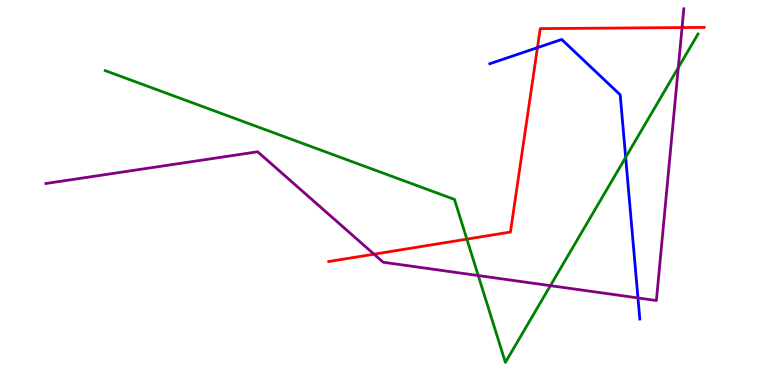[{'lines': ['blue', 'red'], 'intersections': [{'x': 6.94, 'y': 8.76}]}, {'lines': ['green', 'red'], 'intersections': [{'x': 6.02, 'y': 3.79}]}, {'lines': ['purple', 'red'], 'intersections': [{'x': 4.83, 'y': 3.4}, {'x': 8.8, 'y': 9.28}]}, {'lines': ['blue', 'green'], 'intersections': [{'x': 8.07, 'y': 5.91}]}, {'lines': ['blue', 'purple'], 'intersections': [{'x': 8.23, 'y': 2.26}]}, {'lines': ['green', 'purple'], 'intersections': [{'x': 6.17, 'y': 2.84}, {'x': 7.1, 'y': 2.58}, {'x': 8.75, 'y': 8.24}]}]